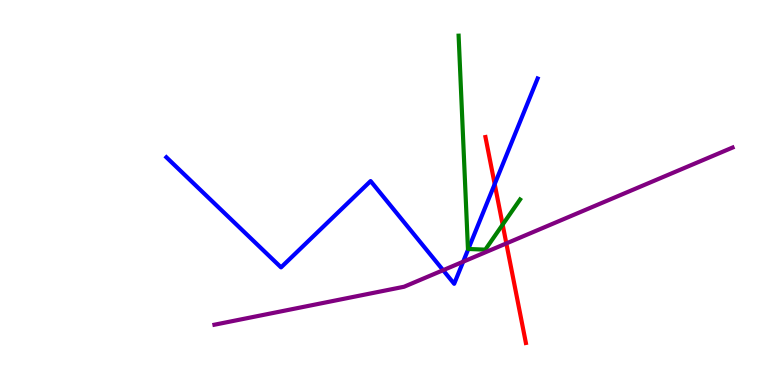[{'lines': ['blue', 'red'], 'intersections': [{'x': 6.38, 'y': 5.22}]}, {'lines': ['green', 'red'], 'intersections': [{'x': 6.49, 'y': 4.17}]}, {'lines': ['purple', 'red'], 'intersections': [{'x': 6.53, 'y': 3.68}]}, {'lines': ['blue', 'green'], 'intersections': [{'x': 6.04, 'y': 3.53}]}, {'lines': ['blue', 'purple'], 'intersections': [{'x': 5.72, 'y': 2.98}, {'x': 5.98, 'y': 3.2}]}, {'lines': ['green', 'purple'], 'intersections': []}]